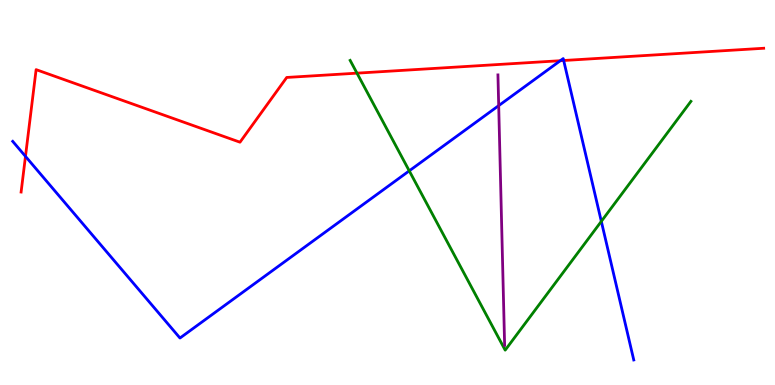[{'lines': ['blue', 'red'], 'intersections': [{'x': 0.329, 'y': 5.94}, {'x': 7.23, 'y': 8.42}, {'x': 7.27, 'y': 8.43}]}, {'lines': ['green', 'red'], 'intersections': [{'x': 4.61, 'y': 8.1}]}, {'lines': ['purple', 'red'], 'intersections': []}, {'lines': ['blue', 'green'], 'intersections': [{'x': 5.28, 'y': 5.56}, {'x': 7.76, 'y': 4.25}]}, {'lines': ['blue', 'purple'], 'intersections': [{'x': 6.43, 'y': 7.26}]}, {'lines': ['green', 'purple'], 'intersections': []}]